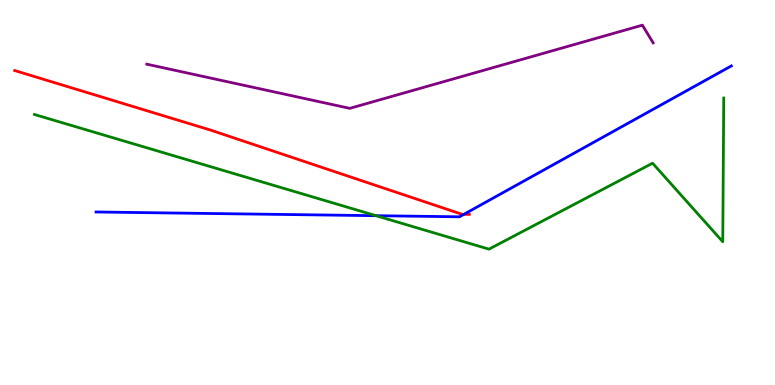[{'lines': ['blue', 'red'], 'intersections': [{'x': 5.98, 'y': 4.43}]}, {'lines': ['green', 'red'], 'intersections': []}, {'lines': ['purple', 'red'], 'intersections': []}, {'lines': ['blue', 'green'], 'intersections': [{'x': 4.85, 'y': 4.4}]}, {'lines': ['blue', 'purple'], 'intersections': []}, {'lines': ['green', 'purple'], 'intersections': []}]